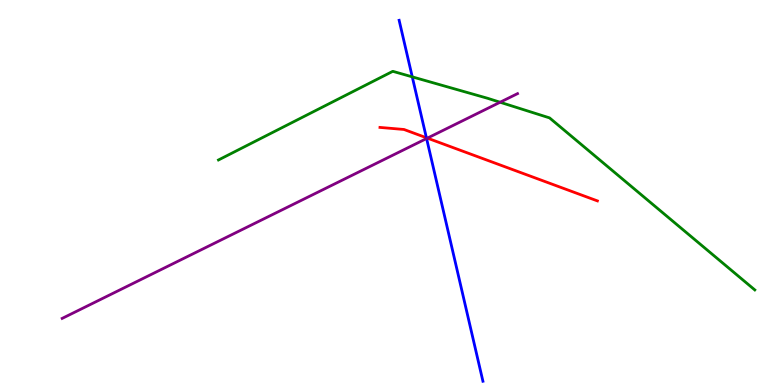[{'lines': ['blue', 'red'], 'intersections': [{'x': 5.5, 'y': 6.42}]}, {'lines': ['green', 'red'], 'intersections': []}, {'lines': ['purple', 'red'], 'intersections': [{'x': 5.51, 'y': 6.41}]}, {'lines': ['blue', 'green'], 'intersections': [{'x': 5.32, 'y': 8.0}]}, {'lines': ['blue', 'purple'], 'intersections': [{'x': 5.5, 'y': 6.4}]}, {'lines': ['green', 'purple'], 'intersections': [{'x': 6.45, 'y': 7.34}]}]